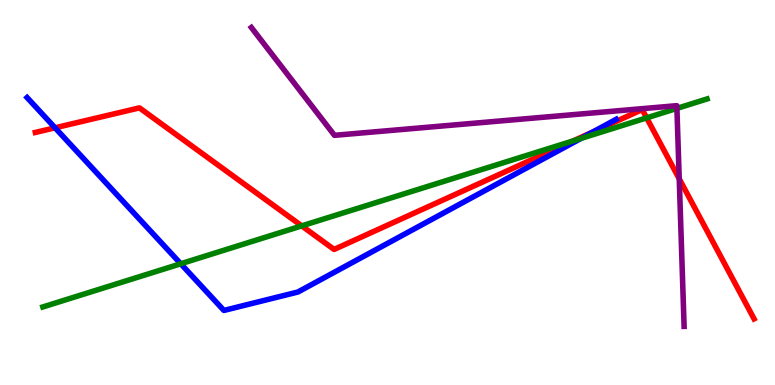[{'lines': ['blue', 'red'], 'intersections': [{'x': 0.71, 'y': 6.68}, {'x': 7.65, 'y': 6.57}]}, {'lines': ['green', 'red'], 'intersections': [{'x': 3.89, 'y': 4.13}, {'x': 7.4, 'y': 6.34}, {'x': 8.34, 'y': 6.94}]}, {'lines': ['purple', 'red'], 'intersections': [{'x': 8.76, 'y': 5.35}]}, {'lines': ['blue', 'green'], 'intersections': [{'x': 2.33, 'y': 3.15}, {'x': 7.5, 'y': 6.4}]}, {'lines': ['blue', 'purple'], 'intersections': []}, {'lines': ['green', 'purple'], 'intersections': [{'x': 8.73, 'y': 7.18}]}]